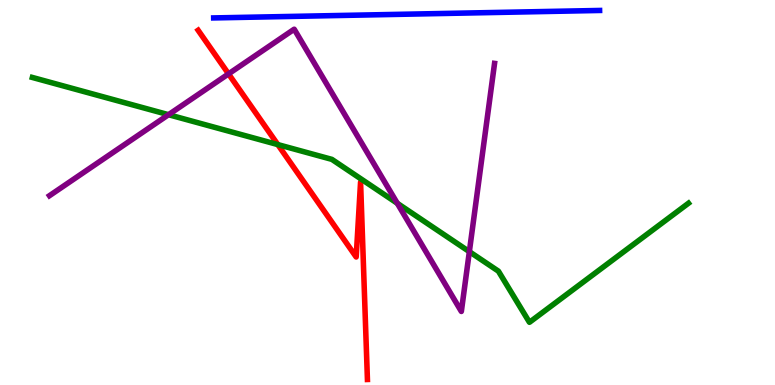[{'lines': ['blue', 'red'], 'intersections': []}, {'lines': ['green', 'red'], 'intersections': [{'x': 3.58, 'y': 6.24}]}, {'lines': ['purple', 'red'], 'intersections': [{'x': 2.95, 'y': 8.08}]}, {'lines': ['blue', 'green'], 'intersections': []}, {'lines': ['blue', 'purple'], 'intersections': []}, {'lines': ['green', 'purple'], 'intersections': [{'x': 2.17, 'y': 7.02}, {'x': 5.13, 'y': 4.72}, {'x': 6.06, 'y': 3.46}]}]